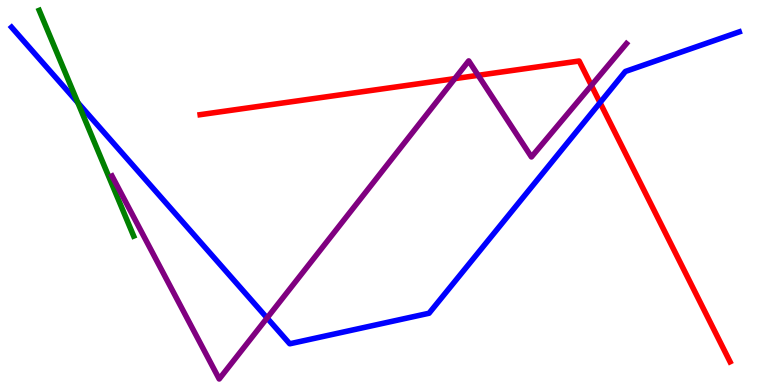[{'lines': ['blue', 'red'], 'intersections': [{'x': 7.74, 'y': 7.33}]}, {'lines': ['green', 'red'], 'intersections': []}, {'lines': ['purple', 'red'], 'intersections': [{'x': 5.87, 'y': 7.96}, {'x': 6.17, 'y': 8.04}, {'x': 7.63, 'y': 7.78}]}, {'lines': ['blue', 'green'], 'intersections': [{'x': 1.0, 'y': 7.33}]}, {'lines': ['blue', 'purple'], 'intersections': [{'x': 3.45, 'y': 1.74}]}, {'lines': ['green', 'purple'], 'intersections': []}]